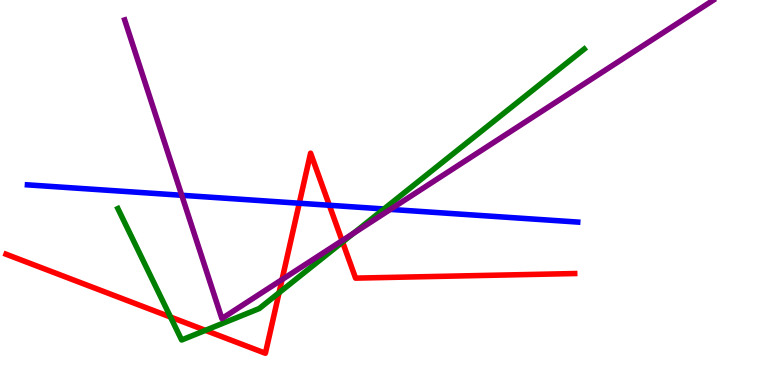[{'lines': ['blue', 'red'], 'intersections': [{'x': 3.86, 'y': 4.72}, {'x': 4.25, 'y': 4.67}]}, {'lines': ['green', 'red'], 'intersections': [{'x': 2.2, 'y': 1.77}, {'x': 2.65, 'y': 1.42}, {'x': 3.6, 'y': 2.4}, {'x': 4.42, 'y': 3.71}]}, {'lines': ['purple', 'red'], 'intersections': [{'x': 3.64, 'y': 2.74}, {'x': 4.41, 'y': 3.75}]}, {'lines': ['blue', 'green'], 'intersections': [{'x': 4.95, 'y': 4.57}]}, {'lines': ['blue', 'purple'], 'intersections': [{'x': 2.35, 'y': 4.93}, {'x': 5.04, 'y': 4.56}]}, {'lines': ['green', 'purple'], 'intersections': [{'x': 4.56, 'y': 3.94}]}]